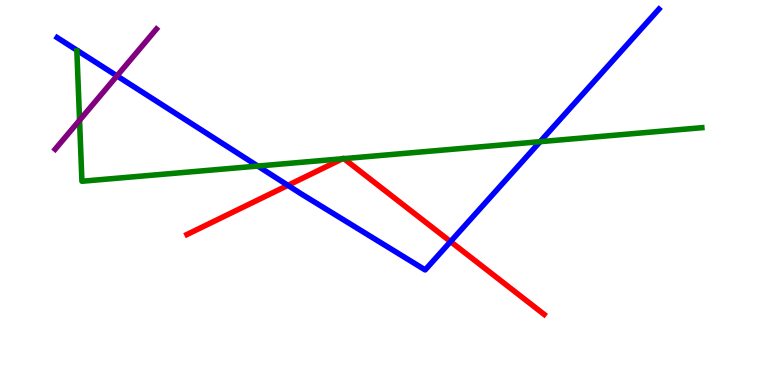[{'lines': ['blue', 'red'], 'intersections': [{'x': 3.71, 'y': 5.19}, {'x': 5.81, 'y': 3.72}]}, {'lines': ['green', 'red'], 'intersections': [{'x': 4.42, 'y': 5.88}, {'x': 4.44, 'y': 5.88}]}, {'lines': ['purple', 'red'], 'intersections': []}, {'lines': ['blue', 'green'], 'intersections': [{'x': 3.33, 'y': 5.69}, {'x': 6.97, 'y': 6.32}]}, {'lines': ['blue', 'purple'], 'intersections': [{'x': 1.51, 'y': 8.03}]}, {'lines': ['green', 'purple'], 'intersections': [{'x': 1.03, 'y': 6.88}]}]